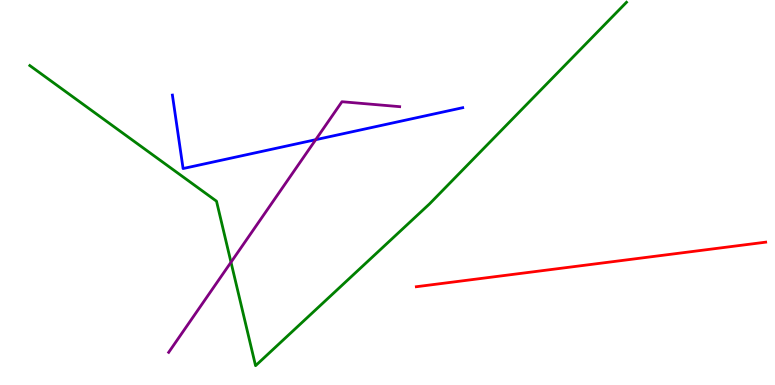[{'lines': ['blue', 'red'], 'intersections': []}, {'lines': ['green', 'red'], 'intersections': []}, {'lines': ['purple', 'red'], 'intersections': []}, {'lines': ['blue', 'green'], 'intersections': []}, {'lines': ['blue', 'purple'], 'intersections': [{'x': 4.07, 'y': 6.37}]}, {'lines': ['green', 'purple'], 'intersections': [{'x': 2.98, 'y': 3.19}]}]